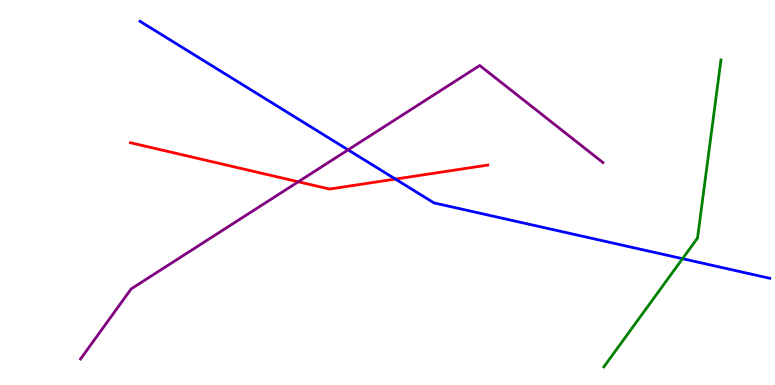[{'lines': ['blue', 'red'], 'intersections': [{'x': 5.1, 'y': 5.35}]}, {'lines': ['green', 'red'], 'intersections': []}, {'lines': ['purple', 'red'], 'intersections': [{'x': 3.85, 'y': 5.28}]}, {'lines': ['blue', 'green'], 'intersections': [{'x': 8.81, 'y': 3.28}]}, {'lines': ['blue', 'purple'], 'intersections': [{'x': 4.49, 'y': 6.11}]}, {'lines': ['green', 'purple'], 'intersections': []}]